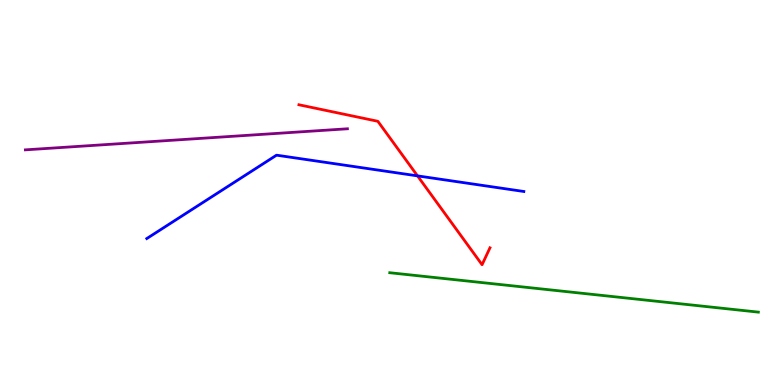[{'lines': ['blue', 'red'], 'intersections': [{'x': 5.39, 'y': 5.43}]}, {'lines': ['green', 'red'], 'intersections': []}, {'lines': ['purple', 'red'], 'intersections': []}, {'lines': ['blue', 'green'], 'intersections': []}, {'lines': ['blue', 'purple'], 'intersections': []}, {'lines': ['green', 'purple'], 'intersections': []}]